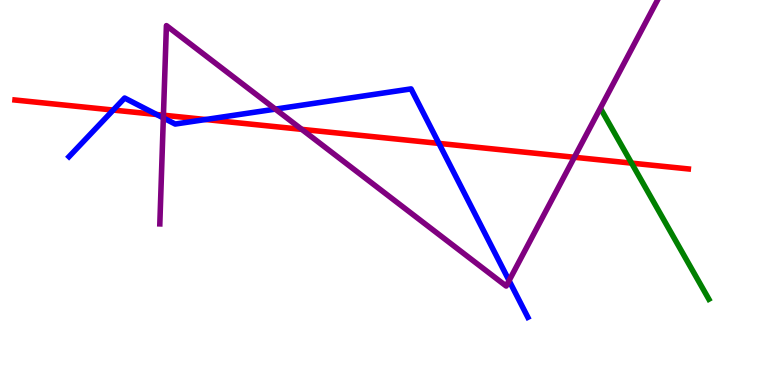[{'lines': ['blue', 'red'], 'intersections': [{'x': 1.46, 'y': 7.14}, {'x': 2.02, 'y': 7.03}, {'x': 2.65, 'y': 6.9}, {'x': 5.66, 'y': 6.28}]}, {'lines': ['green', 'red'], 'intersections': [{'x': 8.15, 'y': 5.76}]}, {'lines': ['purple', 'red'], 'intersections': [{'x': 2.11, 'y': 7.01}, {'x': 3.89, 'y': 6.64}, {'x': 7.41, 'y': 5.92}]}, {'lines': ['blue', 'green'], 'intersections': []}, {'lines': ['blue', 'purple'], 'intersections': [{'x': 2.11, 'y': 6.94}, {'x': 3.55, 'y': 7.17}, {'x': 6.57, 'y': 2.71}]}, {'lines': ['green', 'purple'], 'intersections': []}]